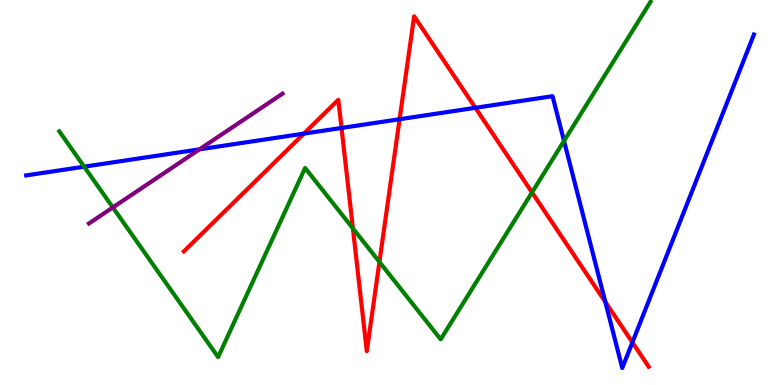[{'lines': ['blue', 'red'], 'intersections': [{'x': 3.92, 'y': 6.53}, {'x': 4.41, 'y': 6.68}, {'x': 5.16, 'y': 6.9}, {'x': 6.13, 'y': 7.2}, {'x': 7.81, 'y': 2.16}, {'x': 8.16, 'y': 1.11}]}, {'lines': ['green', 'red'], 'intersections': [{'x': 4.55, 'y': 4.07}, {'x': 4.9, 'y': 3.2}, {'x': 6.86, 'y': 5.0}]}, {'lines': ['purple', 'red'], 'intersections': []}, {'lines': ['blue', 'green'], 'intersections': [{'x': 1.09, 'y': 5.67}, {'x': 7.28, 'y': 6.34}]}, {'lines': ['blue', 'purple'], 'intersections': [{'x': 2.57, 'y': 6.12}]}, {'lines': ['green', 'purple'], 'intersections': [{'x': 1.46, 'y': 4.61}]}]